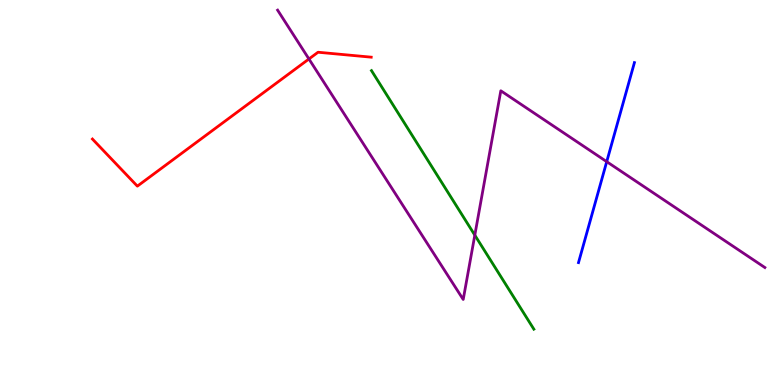[{'lines': ['blue', 'red'], 'intersections': []}, {'lines': ['green', 'red'], 'intersections': []}, {'lines': ['purple', 'red'], 'intersections': [{'x': 3.99, 'y': 8.47}]}, {'lines': ['blue', 'green'], 'intersections': []}, {'lines': ['blue', 'purple'], 'intersections': [{'x': 7.83, 'y': 5.8}]}, {'lines': ['green', 'purple'], 'intersections': [{'x': 6.13, 'y': 3.89}]}]